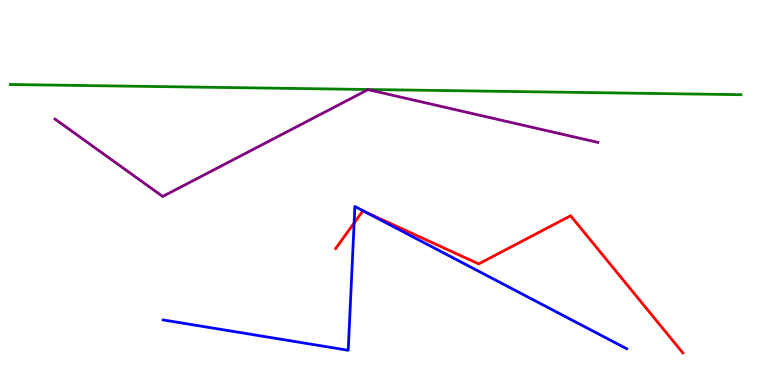[{'lines': ['blue', 'red'], 'intersections': [{'x': 4.57, 'y': 4.21}, {'x': 4.72, 'y': 4.49}]}, {'lines': ['green', 'red'], 'intersections': []}, {'lines': ['purple', 'red'], 'intersections': []}, {'lines': ['blue', 'green'], 'intersections': []}, {'lines': ['blue', 'purple'], 'intersections': []}, {'lines': ['green', 'purple'], 'intersections': []}]